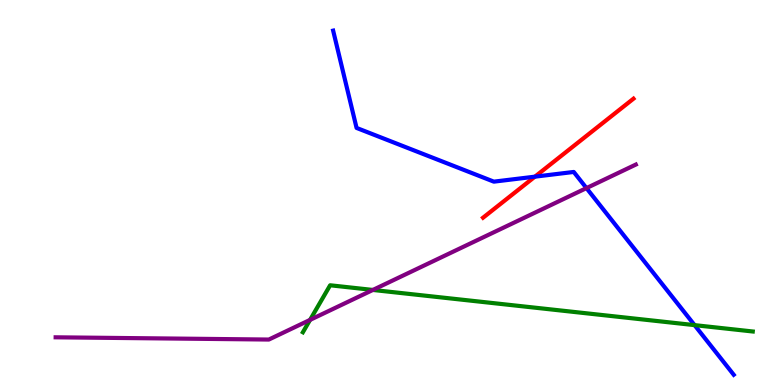[{'lines': ['blue', 'red'], 'intersections': [{'x': 6.9, 'y': 5.41}]}, {'lines': ['green', 'red'], 'intersections': []}, {'lines': ['purple', 'red'], 'intersections': []}, {'lines': ['blue', 'green'], 'intersections': [{'x': 8.96, 'y': 1.56}]}, {'lines': ['blue', 'purple'], 'intersections': [{'x': 7.57, 'y': 5.11}]}, {'lines': ['green', 'purple'], 'intersections': [{'x': 4.0, 'y': 1.69}, {'x': 4.81, 'y': 2.47}]}]